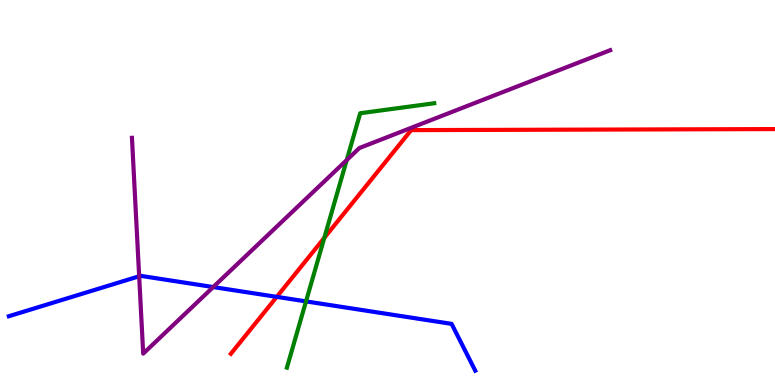[{'lines': ['blue', 'red'], 'intersections': [{'x': 3.57, 'y': 2.29}]}, {'lines': ['green', 'red'], 'intersections': [{'x': 4.18, 'y': 3.82}]}, {'lines': ['purple', 'red'], 'intersections': []}, {'lines': ['blue', 'green'], 'intersections': [{'x': 3.95, 'y': 2.17}]}, {'lines': ['blue', 'purple'], 'intersections': [{'x': 1.8, 'y': 2.82}, {'x': 2.75, 'y': 2.54}]}, {'lines': ['green', 'purple'], 'intersections': [{'x': 4.47, 'y': 5.84}]}]